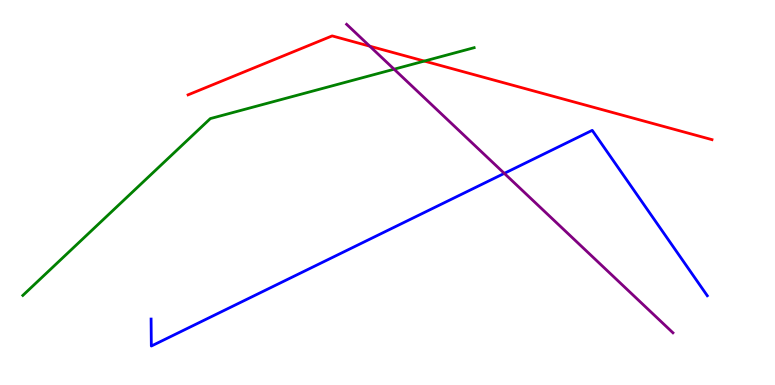[{'lines': ['blue', 'red'], 'intersections': []}, {'lines': ['green', 'red'], 'intersections': [{'x': 5.48, 'y': 8.41}]}, {'lines': ['purple', 'red'], 'intersections': [{'x': 4.77, 'y': 8.8}]}, {'lines': ['blue', 'green'], 'intersections': []}, {'lines': ['blue', 'purple'], 'intersections': [{'x': 6.51, 'y': 5.5}]}, {'lines': ['green', 'purple'], 'intersections': [{'x': 5.09, 'y': 8.2}]}]